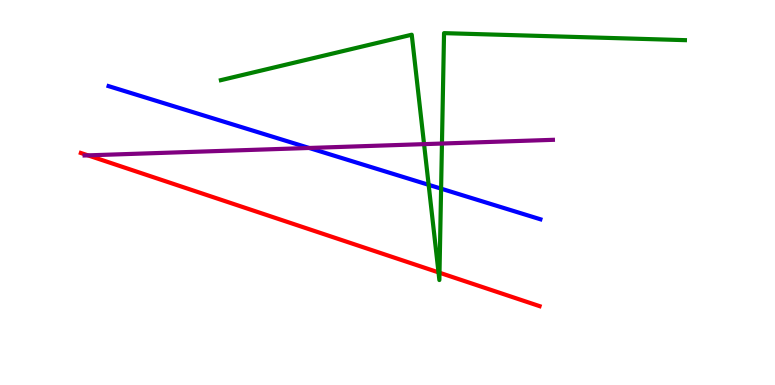[{'lines': ['blue', 'red'], 'intersections': []}, {'lines': ['green', 'red'], 'intersections': [{'x': 5.66, 'y': 2.93}, {'x': 5.67, 'y': 2.92}]}, {'lines': ['purple', 'red'], 'intersections': [{'x': 1.13, 'y': 5.96}]}, {'lines': ['blue', 'green'], 'intersections': [{'x': 5.53, 'y': 5.2}, {'x': 5.69, 'y': 5.1}]}, {'lines': ['blue', 'purple'], 'intersections': [{'x': 3.99, 'y': 6.16}]}, {'lines': ['green', 'purple'], 'intersections': [{'x': 5.47, 'y': 6.26}, {'x': 5.7, 'y': 6.27}]}]